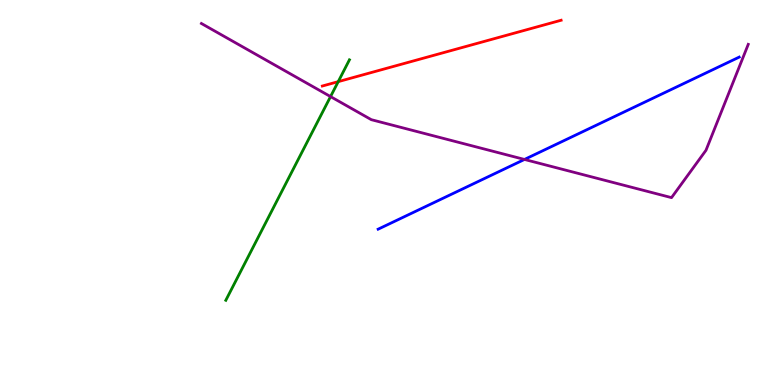[{'lines': ['blue', 'red'], 'intersections': []}, {'lines': ['green', 'red'], 'intersections': [{'x': 4.36, 'y': 7.88}]}, {'lines': ['purple', 'red'], 'intersections': []}, {'lines': ['blue', 'green'], 'intersections': []}, {'lines': ['blue', 'purple'], 'intersections': [{'x': 6.77, 'y': 5.86}]}, {'lines': ['green', 'purple'], 'intersections': [{'x': 4.27, 'y': 7.49}]}]